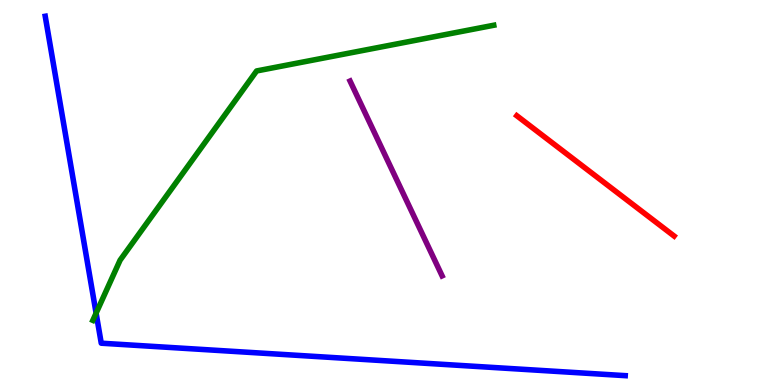[{'lines': ['blue', 'red'], 'intersections': []}, {'lines': ['green', 'red'], 'intersections': []}, {'lines': ['purple', 'red'], 'intersections': []}, {'lines': ['blue', 'green'], 'intersections': [{'x': 1.24, 'y': 1.87}]}, {'lines': ['blue', 'purple'], 'intersections': []}, {'lines': ['green', 'purple'], 'intersections': []}]